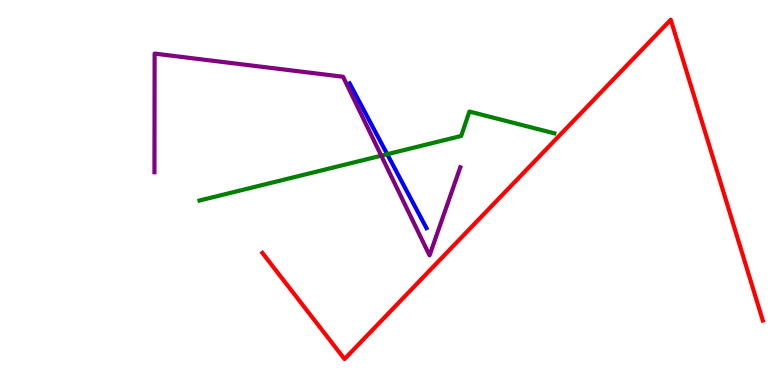[{'lines': ['blue', 'red'], 'intersections': []}, {'lines': ['green', 'red'], 'intersections': []}, {'lines': ['purple', 'red'], 'intersections': []}, {'lines': ['blue', 'green'], 'intersections': [{'x': 5.0, 'y': 5.99}]}, {'lines': ['blue', 'purple'], 'intersections': []}, {'lines': ['green', 'purple'], 'intersections': [{'x': 4.92, 'y': 5.96}]}]